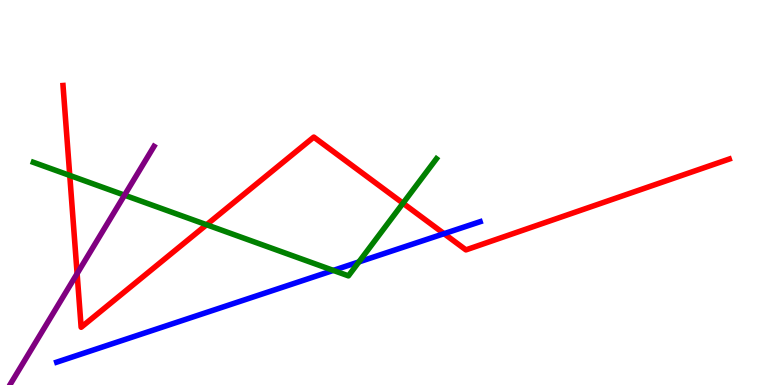[{'lines': ['blue', 'red'], 'intersections': [{'x': 5.73, 'y': 3.93}]}, {'lines': ['green', 'red'], 'intersections': [{'x': 0.9, 'y': 5.44}, {'x': 2.67, 'y': 4.16}, {'x': 5.2, 'y': 4.72}]}, {'lines': ['purple', 'red'], 'intersections': [{'x': 0.995, 'y': 2.89}]}, {'lines': ['blue', 'green'], 'intersections': [{'x': 4.3, 'y': 2.98}, {'x': 4.63, 'y': 3.2}]}, {'lines': ['blue', 'purple'], 'intersections': []}, {'lines': ['green', 'purple'], 'intersections': [{'x': 1.61, 'y': 4.93}]}]